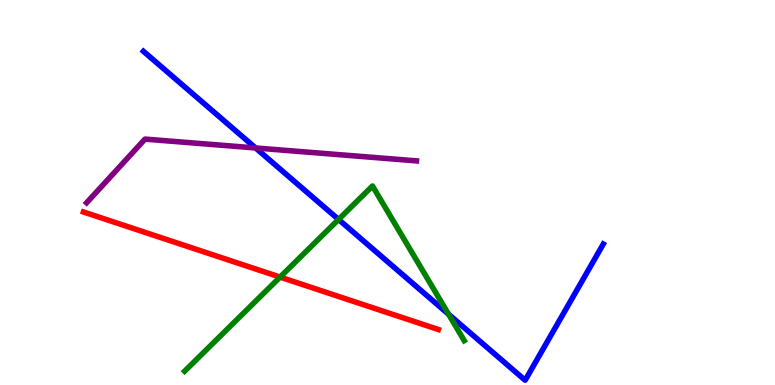[{'lines': ['blue', 'red'], 'intersections': []}, {'lines': ['green', 'red'], 'intersections': [{'x': 3.61, 'y': 2.8}]}, {'lines': ['purple', 'red'], 'intersections': []}, {'lines': ['blue', 'green'], 'intersections': [{'x': 4.37, 'y': 4.3}, {'x': 5.79, 'y': 1.84}]}, {'lines': ['blue', 'purple'], 'intersections': [{'x': 3.3, 'y': 6.16}]}, {'lines': ['green', 'purple'], 'intersections': []}]